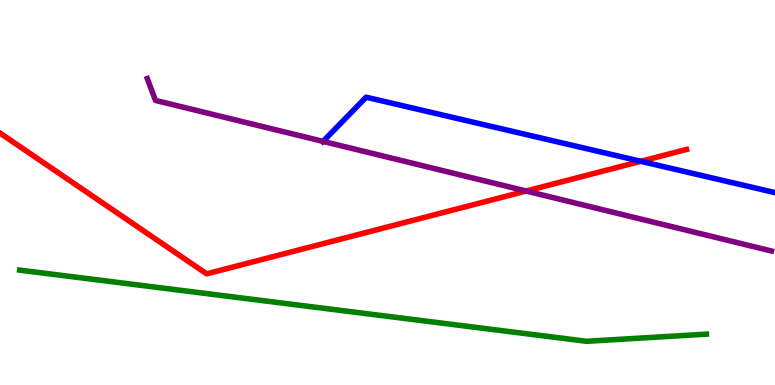[{'lines': ['blue', 'red'], 'intersections': [{'x': 8.27, 'y': 5.81}]}, {'lines': ['green', 'red'], 'intersections': []}, {'lines': ['purple', 'red'], 'intersections': [{'x': 6.79, 'y': 5.04}]}, {'lines': ['blue', 'green'], 'intersections': []}, {'lines': ['blue', 'purple'], 'intersections': [{'x': 4.17, 'y': 6.33}]}, {'lines': ['green', 'purple'], 'intersections': []}]